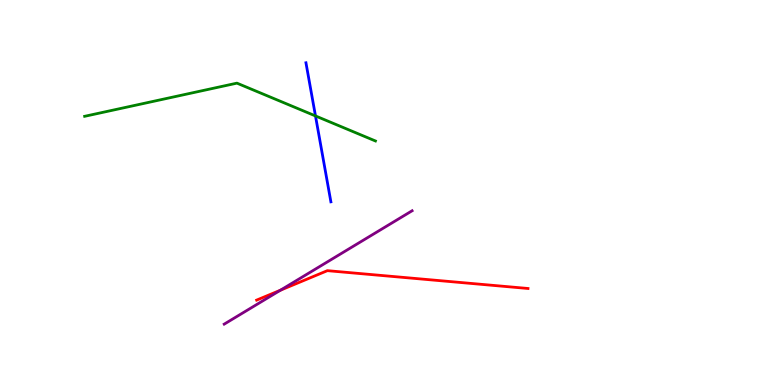[{'lines': ['blue', 'red'], 'intersections': []}, {'lines': ['green', 'red'], 'intersections': []}, {'lines': ['purple', 'red'], 'intersections': [{'x': 3.62, 'y': 2.46}]}, {'lines': ['blue', 'green'], 'intersections': [{'x': 4.07, 'y': 6.99}]}, {'lines': ['blue', 'purple'], 'intersections': []}, {'lines': ['green', 'purple'], 'intersections': []}]